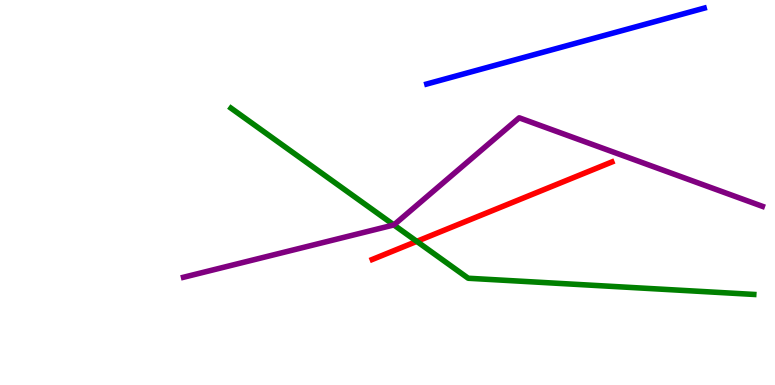[{'lines': ['blue', 'red'], 'intersections': []}, {'lines': ['green', 'red'], 'intersections': [{'x': 5.38, 'y': 3.73}]}, {'lines': ['purple', 'red'], 'intersections': []}, {'lines': ['blue', 'green'], 'intersections': []}, {'lines': ['blue', 'purple'], 'intersections': []}, {'lines': ['green', 'purple'], 'intersections': [{'x': 5.08, 'y': 4.16}]}]